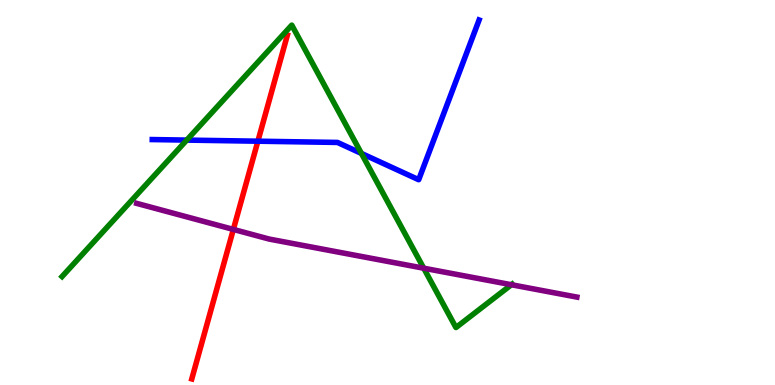[{'lines': ['blue', 'red'], 'intersections': [{'x': 3.33, 'y': 6.33}]}, {'lines': ['green', 'red'], 'intersections': []}, {'lines': ['purple', 'red'], 'intersections': [{'x': 3.01, 'y': 4.04}]}, {'lines': ['blue', 'green'], 'intersections': [{'x': 2.41, 'y': 6.36}, {'x': 4.66, 'y': 6.02}]}, {'lines': ['blue', 'purple'], 'intersections': []}, {'lines': ['green', 'purple'], 'intersections': [{'x': 5.47, 'y': 3.03}, {'x': 6.6, 'y': 2.6}]}]